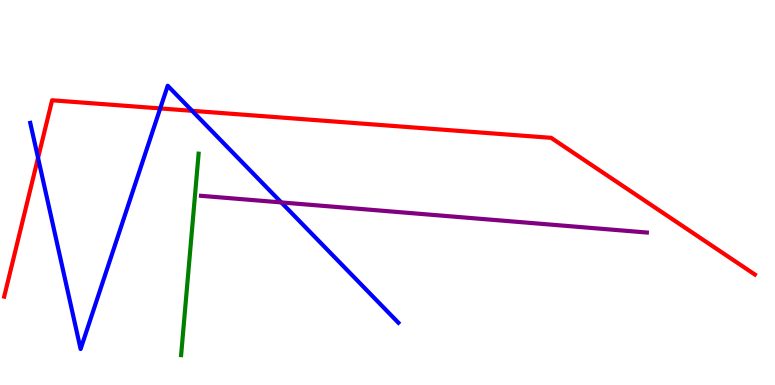[{'lines': ['blue', 'red'], 'intersections': [{'x': 0.491, 'y': 5.9}, {'x': 2.07, 'y': 7.18}, {'x': 2.48, 'y': 7.12}]}, {'lines': ['green', 'red'], 'intersections': []}, {'lines': ['purple', 'red'], 'intersections': []}, {'lines': ['blue', 'green'], 'intersections': []}, {'lines': ['blue', 'purple'], 'intersections': [{'x': 3.63, 'y': 4.74}]}, {'lines': ['green', 'purple'], 'intersections': []}]